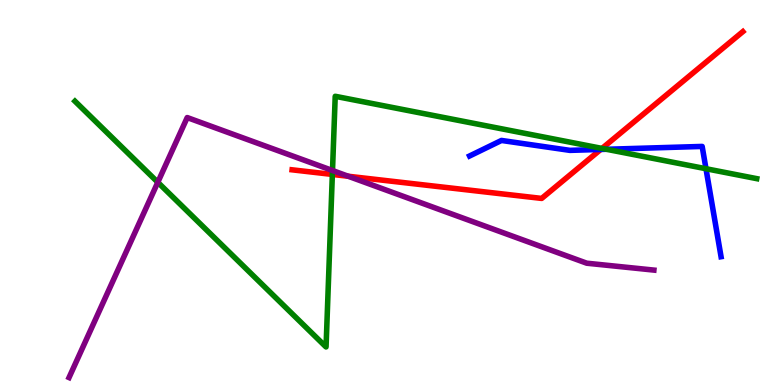[{'lines': ['blue', 'red'], 'intersections': [{'x': 7.75, 'y': 6.12}]}, {'lines': ['green', 'red'], 'intersections': [{'x': 4.29, 'y': 5.47}, {'x': 7.77, 'y': 6.15}]}, {'lines': ['purple', 'red'], 'intersections': [{'x': 4.49, 'y': 5.42}]}, {'lines': ['blue', 'green'], 'intersections': [{'x': 7.83, 'y': 6.12}, {'x': 9.11, 'y': 5.62}]}, {'lines': ['blue', 'purple'], 'intersections': []}, {'lines': ['green', 'purple'], 'intersections': [{'x': 2.04, 'y': 5.27}, {'x': 4.29, 'y': 5.57}]}]